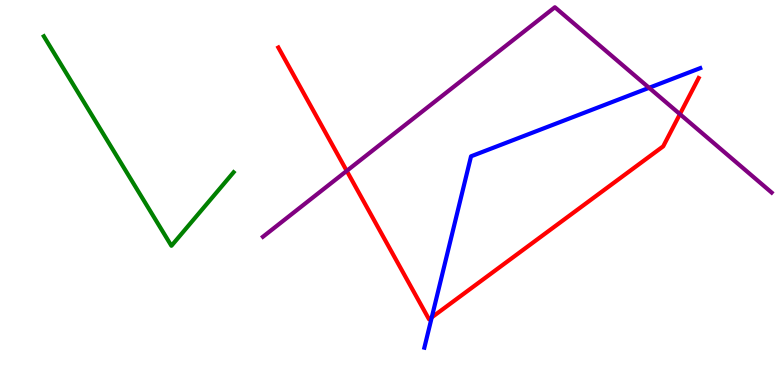[{'lines': ['blue', 'red'], 'intersections': [{'x': 5.57, 'y': 1.76}]}, {'lines': ['green', 'red'], 'intersections': []}, {'lines': ['purple', 'red'], 'intersections': [{'x': 4.47, 'y': 5.56}, {'x': 8.77, 'y': 7.04}]}, {'lines': ['blue', 'green'], 'intersections': []}, {'lines': ['blue', 'purple'], 'intersections': [{'x': 8.38, 'y': 7.72}]}, {'lines': ['green', 'purple'], 'intersections': []}]